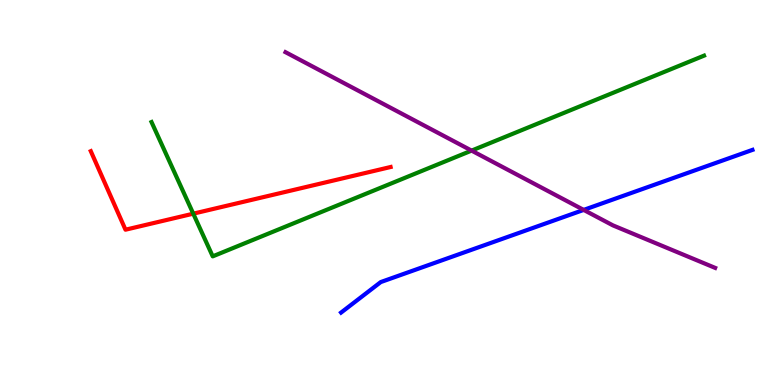[{'lines': ['blue', 'red'], 'intersections': []}, {'lines': ['green', 'red'], 'intersections': [{'x': 2.49, 'y': 4.45}]}, {'lines': ['purple', 'red'], 'intersections': []}, {'lines': ['blue', 'green'], 'intersections': []}, {'lines': ['blue', 'purple'], 'intersections': [{'x': 7.53, 'y': 4.55}]}, {'lines': ['green', 'purple'], 'intersections': [{'x': 6.08, 'y': 6.09}]}]